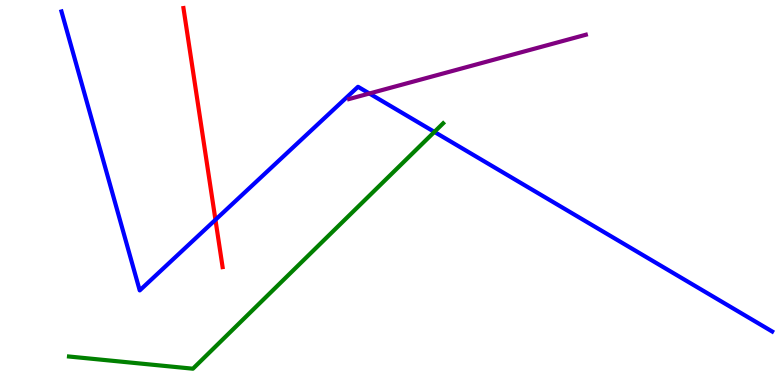[{'lines': ['blue', 'red'], 'intersections': [{'x': 2.78, 'y': 4.29}]}, {'lines': ['green', 'red'], 'intersections': []}, {'lines': ['purple', 'red'], 'intersections': []}, {'lines': ['blue', 'green'], 'intersections': [{'x': 5.6, 'y': 6.57}]}, {'lines': ['blue', 'purple'], 'intersections': [{'x': 4.77, 'y': 7.57}]}, {'lines': ['green', 'purple'], 'intersections': []}]